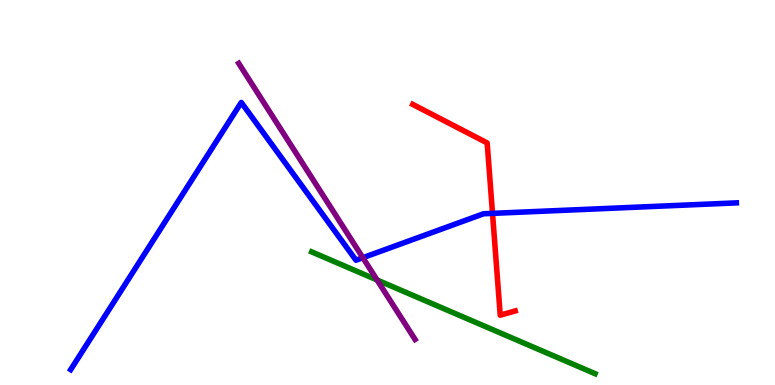[{'lines': ['blue', 'red'], 'intersections': [{'x': 6.35, 'y': 4.46}]}, {'lines': ['green', 'red'], 'intersections': []}, {'lines': ['purple', 'red'], 'intersections': []}, {'lines': ['blue', 'green'], 'intersections': []}, {'lines': ['blue', 'purple'], 'intersections': [{'x': 4.68, 'y': 3.31}]}, {'lines': ['green', 'purple'], 'intersections': [{'x': 4.87, 'y': 2.73}]}]